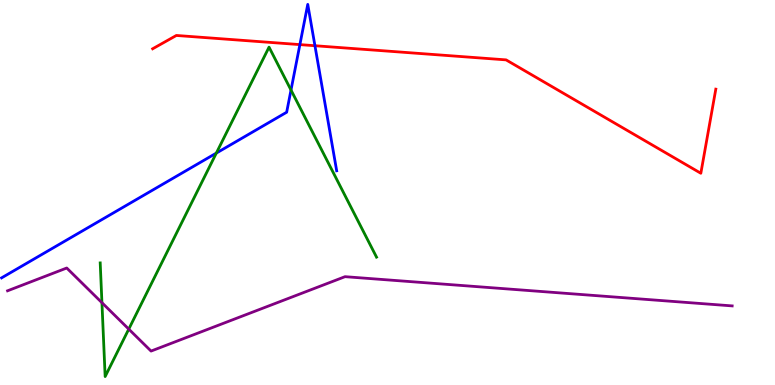[{'lines': ['blue', 'red'], 'intersections': [{'x': 3.87, 'y': 8.84}, {'x': 4.06, 'y': 8.81}]}, {'lines': ['green', 'red'], 'intersections': []}, {'lines': ['purple', 'red'], 'intersections': []}, {'lines': ['blue', 'green'], 'intersections': [{'x': 2.79, 'y': 6.02}, {'x': 3.75, 'y': 7.66}]}, {'lines': ['blue', 'purple'], 'intersections': []}, {'lines': ['green', 'purple'], 'intersections': [{'x': 1.32, 'y': 2.14}, {'x': 1.66, 'y': 1.45}]}]